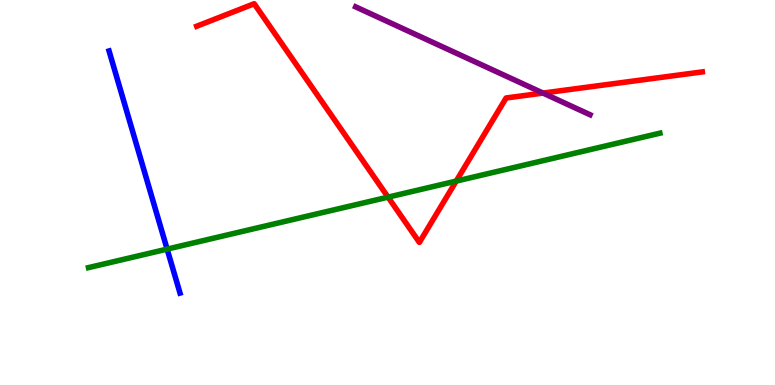[{'lines': ['blue', 'red'], 'intersections': []}, {'lines': ['green', 'red'], 'intersections': [{'x': 5.01, 'y': 4.88}, {'x': 5.89, 'y': 5.3}]}, {'lines': ['purple', 'red'], 'intersections': [{'x': 7.01, 'y': 7.58}]}, {'lines': ['blue', 'green'], 'intersections': [{'x': 2.16, 'y': 3.53}]}, {'lines': ['blue', 'purple'], 'intersections': []}, {'lines': ['green', 'purple'], 'intersections': []}]